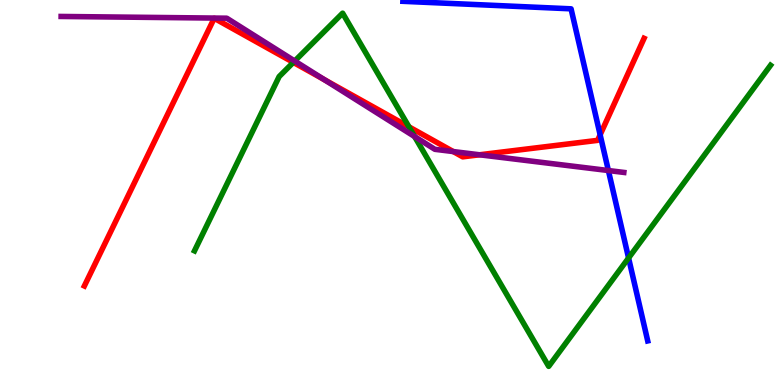[{'lines': ['blue', 'red'], 'intersections': [{'x': 7.74, 'y': 6.5}]}, {'lines': ['green', 'red'], 'intersections': [{'x': 3.79, 'y': 8.38}, {'x': 5.28, 'y': 6.71}]}, {'lines': ['purple', 'red'], 'intersections': [{'x': 4.18, 'y': 7.93}, {'x': 5.85, 'y': 6.06}, {'x': 6.19, 'y': 5.98}]}, {'lines': ['blue', 'green'], 'intersections': [{'x': 8.11, 'y': 3.3}]}, {'lines': ['blue', 'purple'], 'intersections': [{'x': 7.85, 'y': 5.57}]}, {'lines': ['green', 'purple'], 'intersections': [{'x': 3.8, 'y': 8.42}, {'x': 5.35, 'y': 6.45}]}]